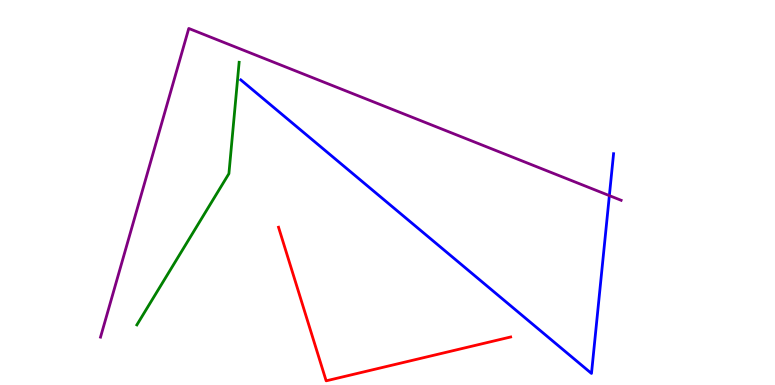[{'lines': ['blue', 'red'], 'intersections': []}, {'lines': ['green', 'red'], 'intersections': []}, {'lines': ['purple', 'red'], 'intersections': []}, {'lines': ['blue', 'green'], 'intersections': []}, {'lines': ['blue', 'purple'], 'intersections': [{'x': 7.86, 'y': 4.92}]}, {'lines': ['green', 'purple'], 'intersections': []}]